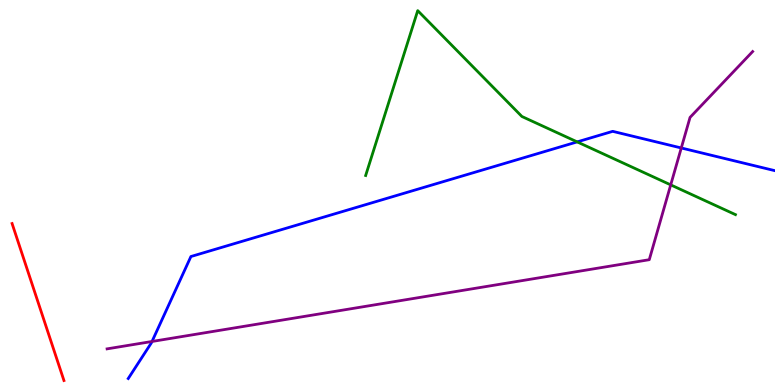[{'lines': ['blue', 'red'], 'intersections': []}, {'lines': ['green', 'red'], 'intersections': []}, {'lines': ['purple', 'red'], 'intersections': []}, {'lines': ['blue', 'green'], 'intersections': [{'x': 7.45, 'y': 6.31}]}, {'lines': ['blue', 'purple'], 'intersections': [{'x': 1.96, 'y': 1.13}, {'x': 8.79, 'y': 6.16}]}, {'lines': ['green', 'purple'], 'intersections': [{'x': 8.65, 'y': 5.2}]}]